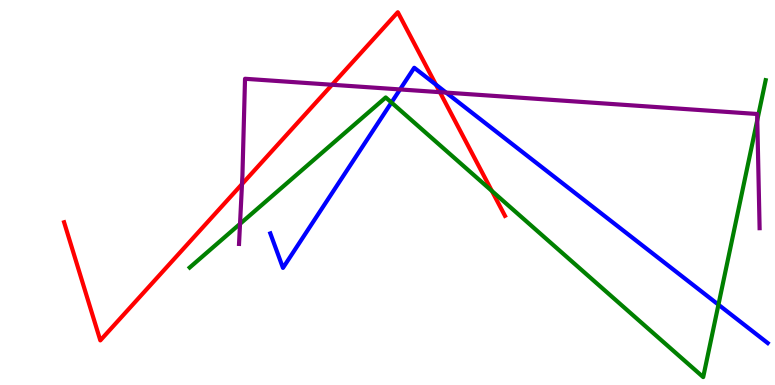[{'lines': ['blue', 'red'], 'intersections': [{'x': 5.62, 'y': 7.8}]}, {'lines': ['green', 'red'], 'intersections': [{'x': 6.35, 'y': 5.04}]}, {'lines': ['purple', 'red'], 'intersections': [{'x': 3.12, 'y': 5.22}, {'x': 4.28, 'y': 7.8}, {'x': 5.68, 'y': 7.61}]}, {'lines': ['blue', 'green'], 'intersections': [{'x': 5.05, 'y': 7.34}, {'x': 9.27, 'y': 2.09}]}, {'lines': ['blue', 'purple'], 'intersections': [{'x': 5.16, 'y': 7.68}, {'x': 5.76, 'y': 7.59}]}, {'lines': ['green', 'purple'], 'intersections': [{'x': 3.1, 'y': 4.19}, {'x': 9.77, 'y': 6.88}]}]